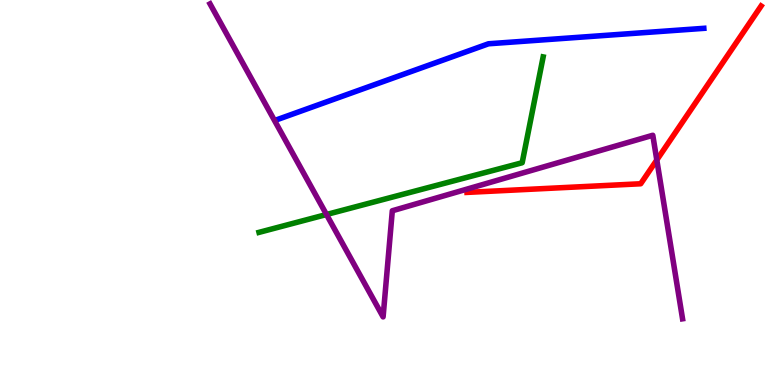[{'lines': ['blue', 'red'], 'intersections': []}, {'lines': ['green', 'red'], 'intersections': []}, {'lines': ['purple', 'red'], 'intersections': [{'x': 8.47, 'y': 5.84}]}, {'lines': ['blue', 'green'], 'intersections': []}, {'lines': ['blue', 'purple'], 'intersections': []}, {'lines': ['green', 'purple'], 'intersections': [{'x': 4.21, 'y': 4.43}]}]